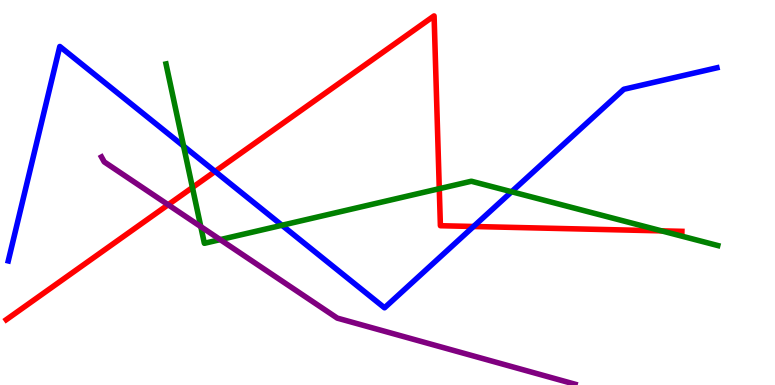[{'lines': ['blue', 'red'], 'intersections': [{'x': 2.77, 'y': 5.55}, {'x': 6.11, 'y': 4.12}]}, {'lines': ['green', 'red'], 'intersections': [{'x': 2.48, 'y': 5.13}, {'x': 5.67, 'y': 5.1}, {'x': 8.54, 'y': 4.0}]}, {'lines': ['purple', 'red'], 'intersections': [{'x': 2.17, 'y': 4.68}]}, {'lines': ['blue', 'green'], 'intersections': [{'x': 2.37, 'y': 6.21}, {'x': 3.64, 'y': 4.15}, {'x': 6.6, 'y': 5.02}]}, {'lines': ['blue', 'purple'], 'intersections': []}, {'lines': ['green', 'purple'], 'intersections': [{'x': 2.59, 'y': 4.11}, {'x': 2.84, 'y': 3.78}]}]